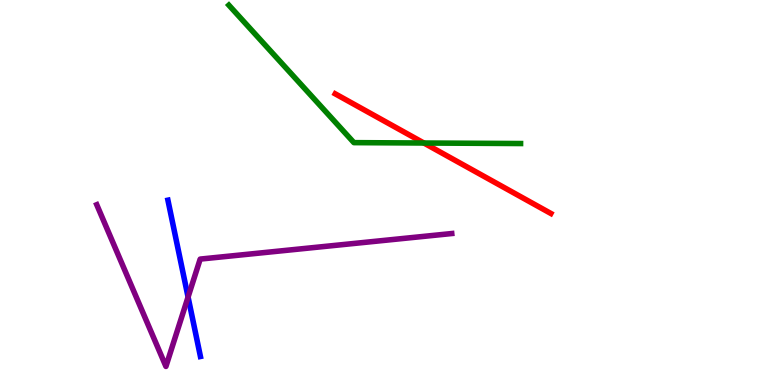[{'lines': ['blue', 'red'], 'intersections': []}, {'lines': ['green', 'red'], 'intersections': [{'x': 5.47, 'y': 6.29}]}, {'lines': ['purple', 'red'], 'intersections': []}, {'lines': ['blue', 'green'], 'intersections': []}, {'lines': ['blue', 'purple'], 'intersections': [{'x': 2.43, 'y': 2.28}]}, {'lines': ['green', 'purple'], 'intersections': []}]